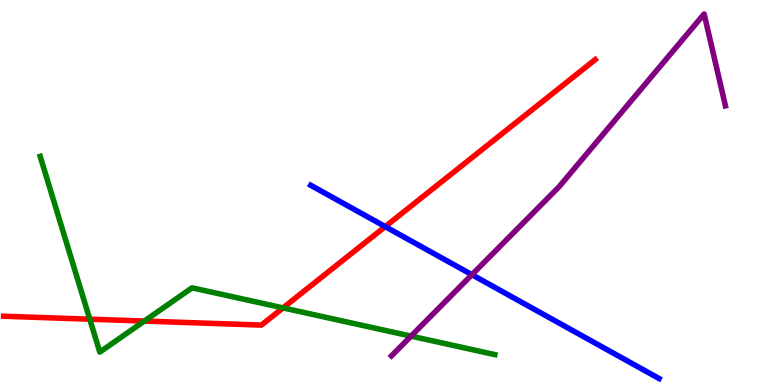[{'lines': ['blue', 'red'], 'intersections': [{'x': 4.97, 'y': 4.11}]}, {'lines': ['green', 'red'], 'intersections': [{'x': 1.16, 'y': 1.71}, {'x': 1.86, 'y': 1.66}, {'x': 3.65, 'y': 2.0}]}, {'lines': ['purple', 'red'], 'intersections': []}, {'lines': ['blue', 'green'], 'intersections': []}, {'lines': ['blue', 'purple'], 'intersections': [{'x': 6.09, 'y': 2.87}]}, {'lines': ['green', 'purple'], 'intersections': [{'x': 5.3, 'y': 1.27}]}]